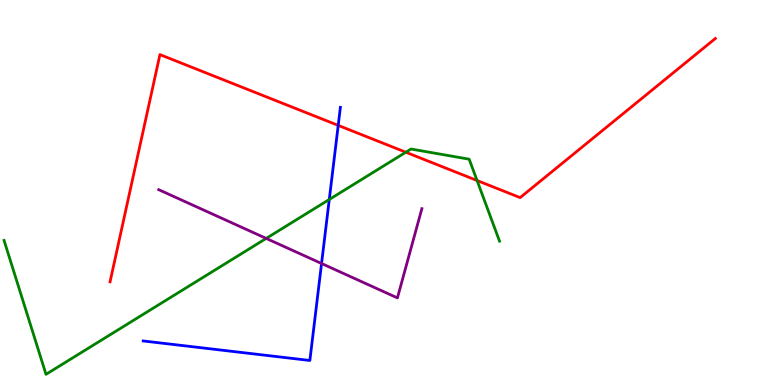[{'lines': ['blue', 'red'], 'intersections': [{'x': 4.36, 'y': 6.74}]}, {'lines': ['green', 'red'], 'intersections': [{'x': 5.24, 'y': 6.05}, {'x': 6.16, 'y': 5.31}]}, {'lines': ['purple', 'red'], 'intersections': []}, {'lines': ['blue', 'green'], 'intersections': [{'x': 4.25, 'y': 4.82}]}, {'lines': ['blue', 'purple'], 'intersections': [{'x': 4.15, 'y': 3.16}]}, {'lines': ['green', 'purple'], 'intersections': [{'x': 3.43, 'y': 3.81}]}]